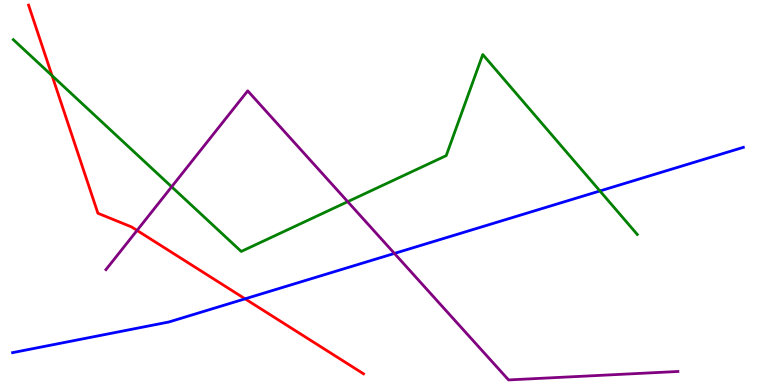[{'lines': ['blue', 'red'], 'intersections': [{'x': 3.16, 'y': 2.24}]}, {'lines': ['green', 'red'], 'intersections': [{'x': 0.672, 'y': 8.03}]}, {'lines': ['purple', 'red'], 'intersections': [{'x': 1.77, 'y': 4.01}]}, {'lines': ['blue', 'green'], 'intersections': [{'x': 7.74, 'y': 5.04}]}, {'lines': ['blue', 'purple'], 'intersections': [{'x': 5.09, 'y': 3.42}]}, {'lines': ['green', 'purple'], 'intersections': [{'x': 2.21, 'y': 5.15}, {'x': 4.49, 'y': 4.76}]}]